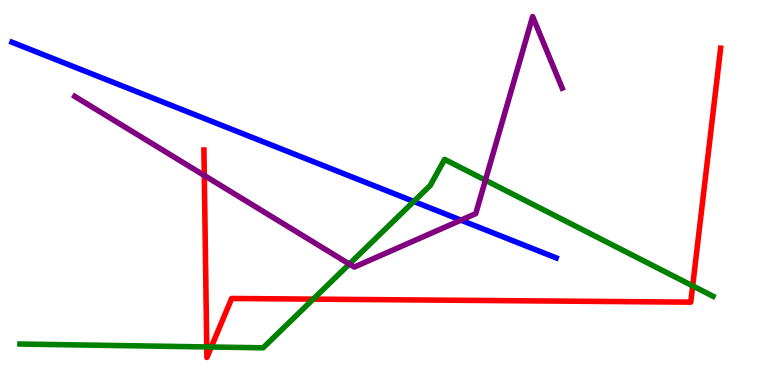[{'lines': ['blue', 'red'], 'intersections': []}, {'lines': ['green', 'red'], 'intersections': [{'x': 2.67, 'y': 0.989}, {'x': 2.73, 'y': 0.987}, {'x': 4.04, 'y': 2.23}, {'x': 8.94, 'y': 2.57}]}, {'lines': ['purple', 'red'], 'intersections': [{'x': 2.64, 'y': 5.44}]}, {'lines': ['blue', 'green'], 'intersections': [{'x': 5.34, 'y': 4.77}]}, {'lines': ['blue', 'purple'], 'intersections': [{'x': 5.95, 'y': 4.28}]}, {'lines': ['green', 'purple'], 'intersections': [{'x': 4.51, 'y': 3.14}, {'x': 6.26, 'y': 5.32}]}]